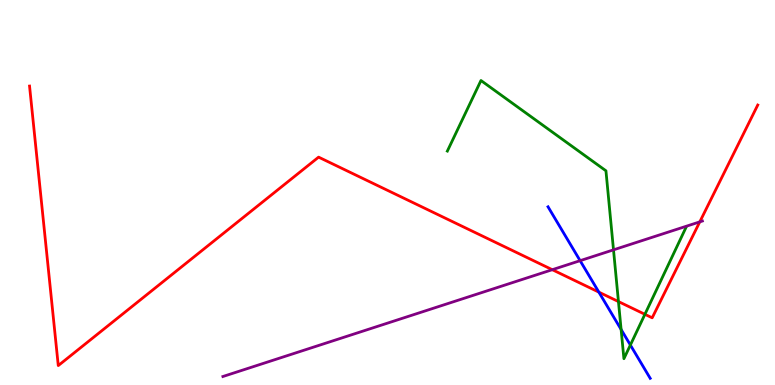[{'lines': ['blue', 'red'], 'intersections': [{'x': 7.73, 'y': 2.41}]}, {'lines': ['green', 'red'], 'intersections': [{'x': 7.98, 'y': 2.17}, {'x': 8.32, 'y': 1.84}]}, {'lines': ['purple', 'red'], 'intersections': [{'x': 7.13, 'y': 2.99}, {'x': 9.03, 'y': 4.24}]}, {'lines': ['blue', 'green'], 'intersections': [{'x': 8.01, 'y': 1.44}, {'x': 8.13, 'y': 1.04}]}, {'lines': ['blue', 'purple'], 'intersections': [{'x': 7.49, 'y': 3.23}]}, {'lines': ['green', 'purple'], 'intersections': [{'x': 7.92, 'y': 3.51}]}]